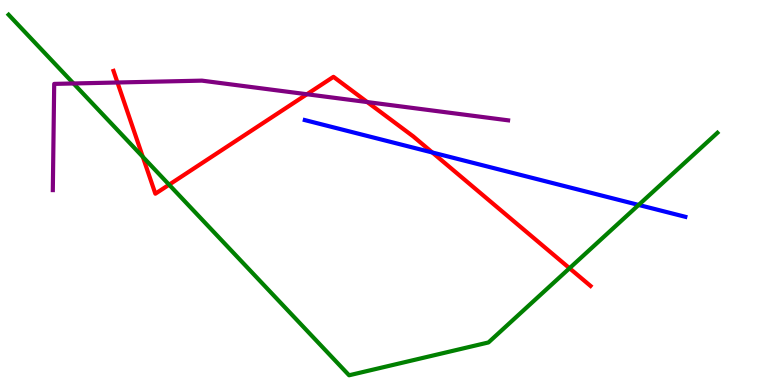[{'lines': ['blue', 'red'], 'intersections': [{'x': 5.58, 'y': 6.04}]}, {'lines': ['green', 'red'], 'intersections': [{'x': 1.84, 'y': 5.93}, {'x': 2.18, 'y': 5.2}, {'x': 7.35, 'y': 3.03}]}, {'lines': ['purple', 'red'], 'intersections': [{'x': 1.52, 'y': 7.86}, {'x': 3.96, 'y': 7.55}, {'x': 4.74, 'y': 7.35}]}, {'lines': ['blue', 'green'], 'intersections': [{'x': 8.24, 'y': 4.68}]}, {'lines': ['blue', 'purple'], 'intersections': []}, {'lines': ['green', 'purple'], 'intersections': [{'x': 0.949, 'y': 7.83}]}]